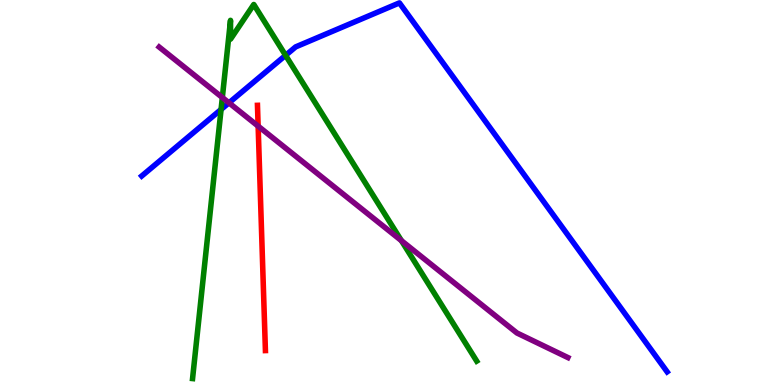[{'lines': ['blue', 'red'], 'intersections': []}, {'lines': ['green', 'red'], 'intersections': []}, {'lines': ['purple', 'red'], 'intersections': [{'x': 3.33, 'y': 6.72}]}, {'lines': ['blue', 'green'], 'intersections': [{'x': 2.85, 'y': 7.16}, {'x': 3.68, 'y': 8.56}]}, {'lines': ['blue', 'purple'], 'intersections': [{'x': 2.95, 'y': 7.33}]}, {'lines': ['green', 'purple'], 'intersections': [{'x': 2.87, 'y': 7.47}, {'x': 5.18, 'y': 3.75}]}]